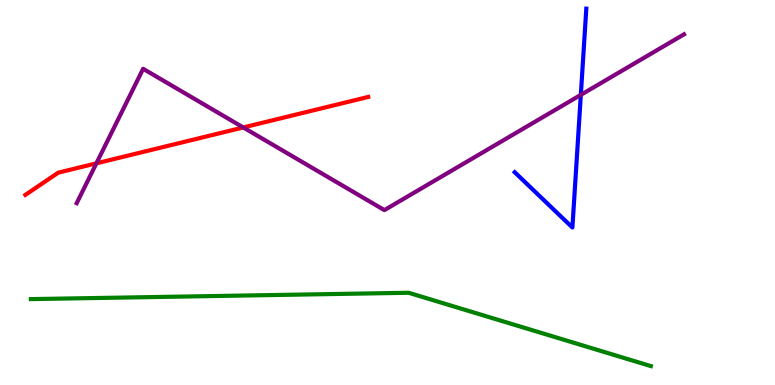[{'lines': ['blue', 'red'], 'intersections': []}, {'lines': ['green', 'red'], 'intersections': []}, {'lines': ['purple', 'red'], 'intersections': [{'x': 1.24, 'y': 5.76}, {'x': 3.14, 'y': 6.69}]}, {'lines': ['blue', 'green'], 'intersections': []}, {'lines': ['blue', 'purple'], 'intersections': [{'x': 7.49, 'y': 7.54}]}, {'lines': ['green', 'purple'], 'intersections': []}]